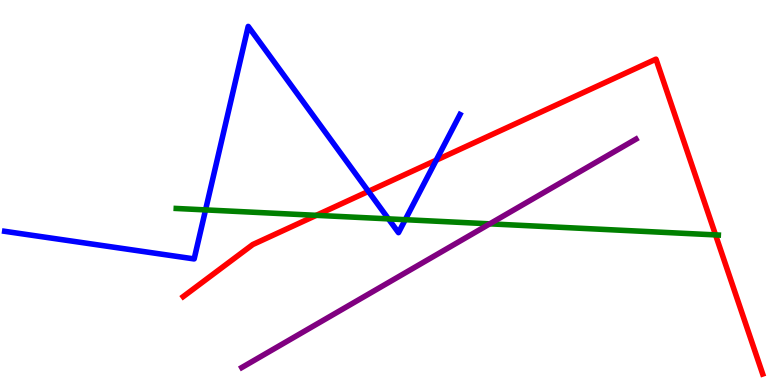[{'lines': ['blue', 'red'], 'intersections': [{'x': 4.75, 'y': 5.03}, {'x': 5.63, 'y': 5.84}]}, {'lines': ['green', 'red'], 'intersections': [{'x': 4.08, 'y': 4.41}, {'x': 9.23, 'y': 3.9}]}, {'lines': ['purple', 'red'], 'intersections': []}, {'lines': ['blue', 'green'], 'intersections': [{'x': 2.65, 'y': 4.55}, {'x': 5.01, 'y': 4.32}, {'x': 5.23, 'y': 4.29}]}, {'lines': ['blue', 'purple'], 'intersections': []}, {'lines': ['green', 'purple'], 'intersections': [{'x': 6.32, 'y': 4.19}]}]